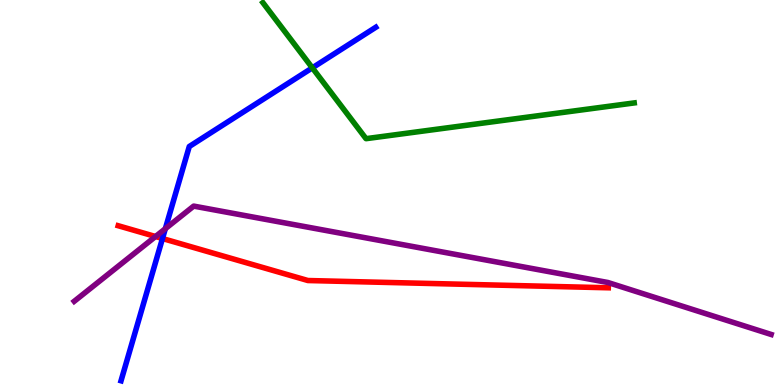[{'lines': ['blue', 'red'], 'intersections': [{'x': 2.1, 'y': 3.8}]}, {'lines': ['green', 'red'], 'intersections': []}, {'lines': ['purple', 'red'], 'intersections': [{'x': 2.01, 'y': 3.86}]}, {'lines': ['blue', 'green'], 'intersections': [{'x': 4.03, 'y': 8.24}]}, {'lines': ['blue', 'purple'], 'intersections': [{'x': 2.13, 'y': 4.06}]}, {'lines': ['green', 'purple'], 'intersections': []}]